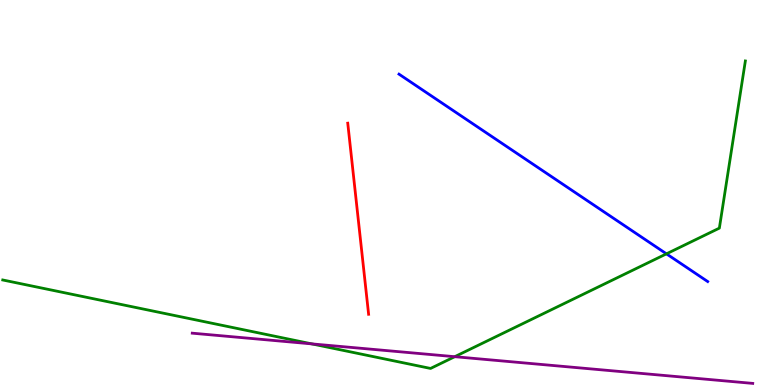[{'lines': ['blue', 'red'], 'intersections': []}, {'lines': ['green', 'red'], 'intersections': []}, {'lines': ['purple', 'red'], 'intersections': []}, {'lines': ['blue', 'green'], 'intersections': [{'x': 8.6, 'y': 3.41}]}, {'lines': ['blue', 'purple'], 'intersections': []}, {'lines': ['green', 'purple'], 'intersections': [{'x': 4.02, 'y': 1.07}, {'x': 5.87, 'y': 0.735}]}]